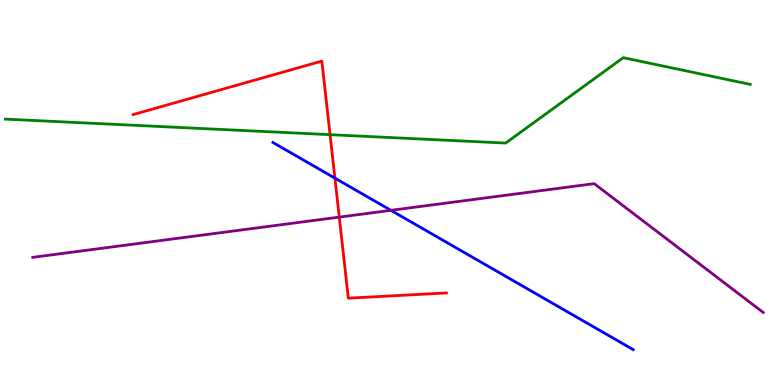[{'lines': ['blue', 'red'], 'intersections': [{'x': 4.32, 'y': 5.37}]}, {'lines': ['green', 'red'], 'intersections': [{'x': 4.26, 'y': 6.5}]}, {'lines': ['purple', 'red'], 'intersections': [{'x': 4.38, 'y': 4.36}]}, {'lines': ['blue', 'green'], 'intersections': []}, {'lines': ['blue', 'purple'], 'intersections': [{'x': 5.04, 'y': 4.54}]}, {'lines': ['green', 'purple'], 'intersections': []}]